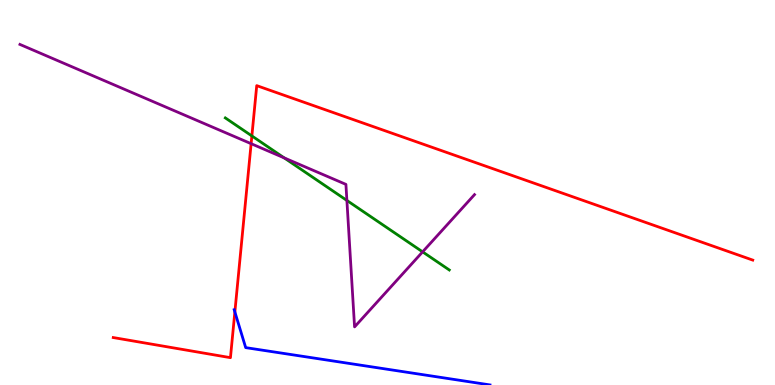[{'lines': ['blue', 'red'], 'intersections': [{'x': 3.03, 'y': 1.9}]}, {'lines': ['green', 'red'], 'intersections': [{'x': 3.25, 'y': 6.47}]}, {'lines': ['purple', 'red'], 'intersections': [{'x': 3.24, 'y': 6.27}]}, {'lines': ['blue', 'green'], 'intersections': []}, {'lines': ['blue', 'purple'], 'intersections': []}, {'lines': ['green', 'purple'], 'intersections': [{'x': 3.67, 'y': 5.9}, {'x': 4.48, 'y': 4.79}, {'x': 5.45, 'y': 3.46}]}]